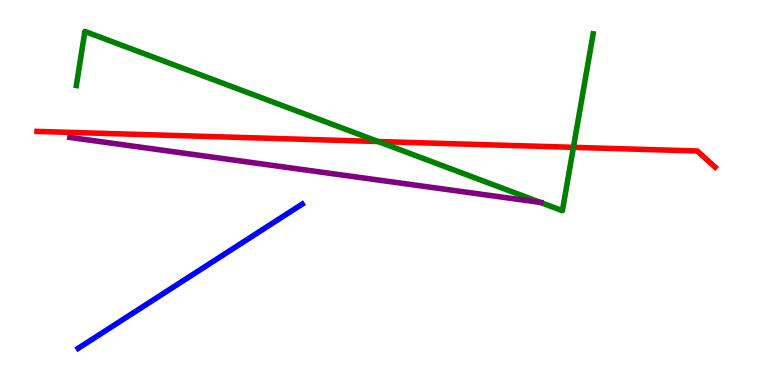[{'lines': ['blue', 'red'], 'intersections': []}, {'lines': ['green', 'red'], 'intersections': [{'x': 4.88, 'y': 6.32}, {'x': 7.4, 'y': 6.17}]}, {'lines': ['purple', 'red'], 'intersections': []}, {'lines': ['blue', 'green'], 'intersections': []}, {'lines': ['blue', 'purple'], 'intersections': []}, {'lines': ['green', 'purple'], 'intersections': [{'x': 6.97, 'y': 4.74}]}]